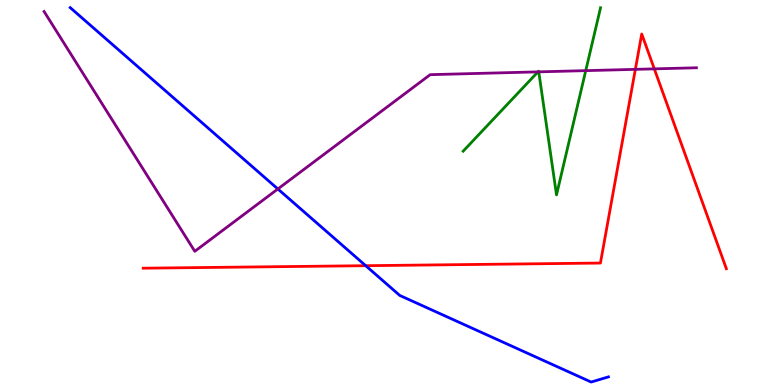[{'lines': ['blue', 'red'], 'intersections': [{'x': 4.72, 'y': 3.1}]}, {'lines': ['green', 'red'], 'intersections': []}, {'lines': ['purple', 'red'], 'intersections': [{'x': 8.2, 'y': 8.2}, {'x': 8.44, 'y': 8.21}]}, {'lines': ['blue', 'green'], 'intersections': []}, {'lines': ['blue', 'purple'], 'intersections': [{'x': 3.59, 'y': 5.09}]}, {'lines': ['green', 'purple'], 'intersections': [{'x': 6.94, 'y': 8.13}, {'x': 6.95, 'y': 8.13}, {'x': 7.56, 'y': 8.17}]}]